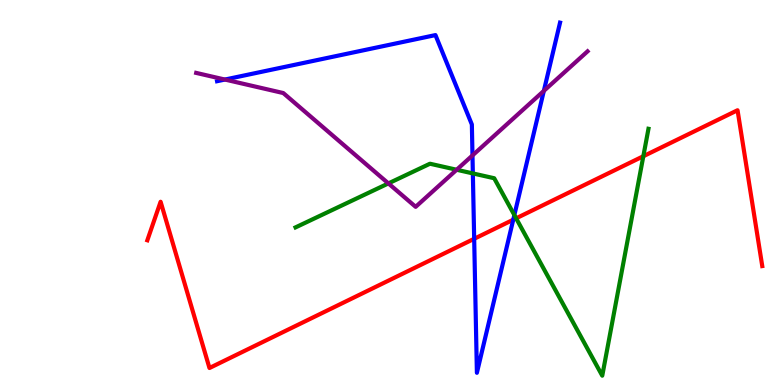[{'lines': ['blue', 'red'], 'intersections': [{'x': 6.12, 'y': 3.8}, {'x': 6.62, 'y': 4.29}]}, {'lines': ['green', 'red'], 'intersections': [{'x': 6.66, 'y': 4.33}, {'x': 8.3, 'y': 5.94}]}, {'lines': ['purple', 'red'], 'intersections': []}, {'lines': ['blue', 'green'], 'intersections': [{'x': 6.1, 'y': 5.5}, {'x': 6.64, 'y': 4.41}]}, {'lines': ['blue', 'purple'], 'intersections': [{'x': 2.9, 'y': 7.93}, {'x': 6.1, 'y': 5.96}, {'x': 7.02, 'y': 7.64}]}, {'lines': ['green', 'purple'], 'intersections': [{'x': 5.01, 'y': 5.24}, {'x': 5.89, 'y': 5.59}]}]